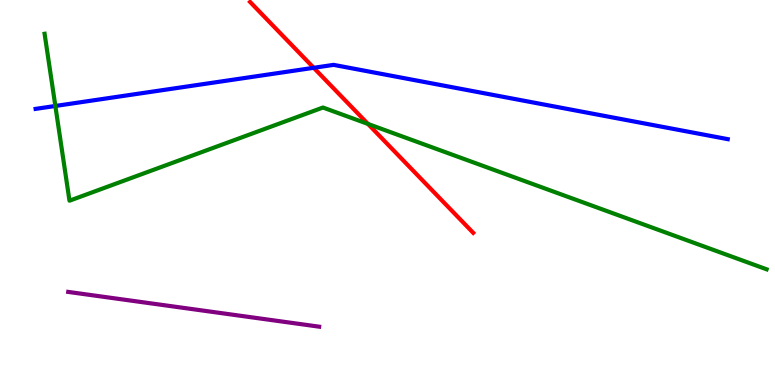[{'lines': ['blue', 'red'], 'intersections': [{'x': 4.05, 'y': 8.24}]}, {'lines': ['green', 'red'], 'intersections': [{'x': 4.75, 'y': 6.78}]}, {'lines': ['purple', 'red'], 'intersections': []}, {'lines': ['blue', 'green'], 'intersections': [{'x': 0.714, 'y': 7.25}]}, {'lines': ['blue', 'purple'], 'intersections': []}, {'lines': ['green', 'purple'], 'intersections': []}]